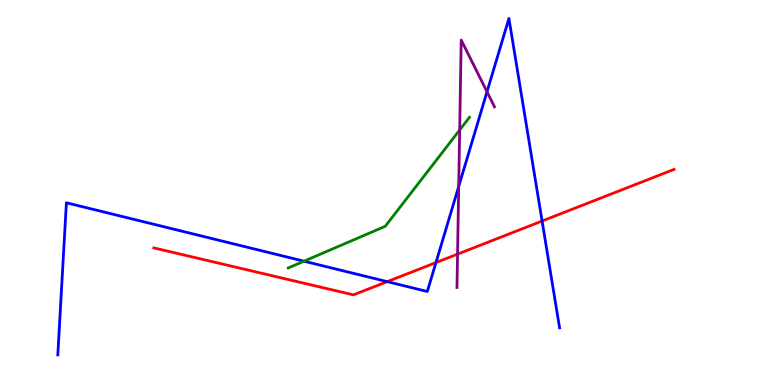[{'lines': ['blue', 'red'], 'intersections': [{'x': 5.0, 'y': 2.68}, {'x': 5.63, 'y': 3.18}, {'x': 6.99, 'y': 4.26}]}, {'lines': ['green', 'red'], 'intersections': []}, {'lines': ['purple', 'red'], 'intersections': [{'x': 5.9, 'y': 3.4}]}, {'lines': ['blue', 'green'], 'intersections': [{'x': 3.92, 'y': 3.22}]}, {'lines': ['blue', 'purple'], 'intersections': [{'x': 5.92, 'y': 5.16}, {'x': 6.28, 'y': 7.62}]}, {'lines': ['green', 'purple'], 'intersections': [{'x': 5.93, 'y': 6.62}]}]